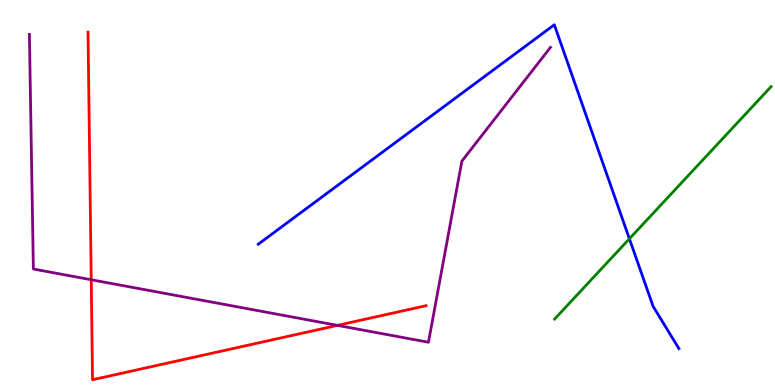[{'lines': ['blue', 'red'], 'intersections': []}, {'lines': ['green', 'red'], 'intersections': []}, {'lines': ['purple', 'red'], 'intersections': [{'x': 1.18, 'y': 2.73}, {'x': 4.35, 'y': 1.55}]}, {'lines': ['blue', 'green'], 'intersections': [{'x': 8.12, 'y': 3.8}]}, {'lines': ['blue', 'purple'], 'intersections': []}, {'lines': ['green', 'purple'], 'intersections': []}]